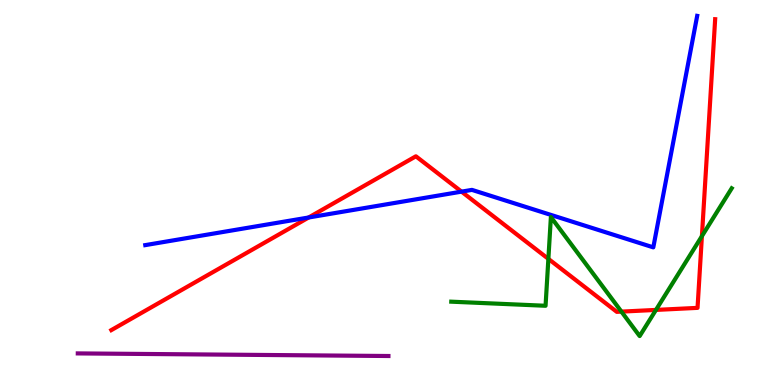[{'lines': ['blue', 'red'], 'intersections': [{'x': 3.98, 'y': 4.35}, {'x': 5.96, 'y': 5.02}]}, {'lines': ['green', 'red'], 'intersections': [{'x': 7.08, 'y': 3.28}, {'x': 8.02, 'y': 1.91}, {'x': 8.46, 'y': 1.95}, {'x': 9.06, 'y': 3.87}]}, {'lines': ['purple', 'red'], 'intersections': []}, {'lines': ['blue', 'green'], 'intersections': []}, {'lines': ['blue', 'purple'], 'intersections': []}, {'lines': ['green', 'purple'], 'intersections': []}]